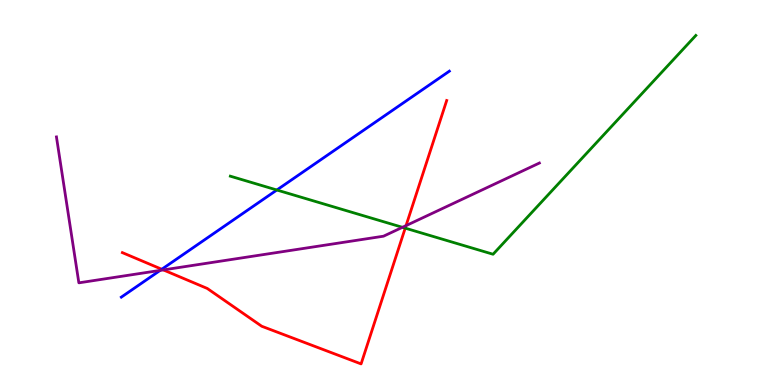[{'lines': ['blue', 'red'], 'intersections': [{'x': 2.09, 'y': 3.01}]}, {'lines': ['green', 'red'], 'intersections': [{'x': 5.23, 'y': 4.07}]}, {'lines': ['purple', 'red'], 'intersections': [{'x': 2.11, 'y': 2.99}, {'x': 5.24, 'y': 4.14}]}, {'lines': ['blue', 'green'], 'intersections': [{'x': 3.57, 'y': 5.06}]}, {'lines': ['blue', 'purple'], 'intersections': [{'x': 2.07, 'y': 2.98}]}, {'lines': ['green', 'purple'], 'intersections': [{'x': 5.19, 'y': 4.1}]}]